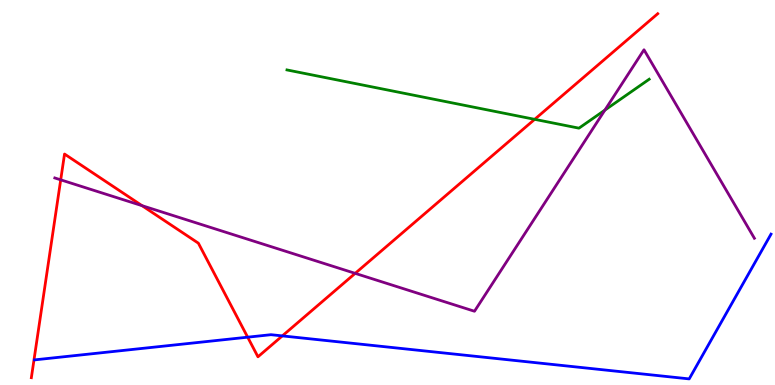[{'lines': ['blue', 'red'], 'intersections': [{'x': 3.2, 'y': 1.24}, {'x': 3.64, 'y': 1.28}]}, {'lines': ['green', 'red'], 'intersections': [{'x': 6.9, 'y': 6.9}]}, {'lines': ['purple', 'red'], 'intersections': [{'x': 0.783, 'y': 5.33}, {'x': 1.83, 'y': 4.66}, {'x': 4.58, 'y': 2.9}]}, {'lines': ['blue', 'green'], 'intersections': []}, {'lines': ['blue', 'purple'], 'intersections': []}, {'lines': ['green', 'purple'], 'intersections': [{'x': 7.81, 'y': 7.14}]}]